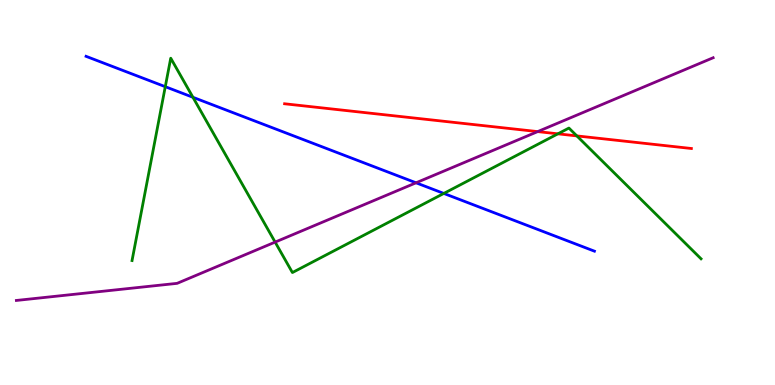[{'lines': ['blue', 'red'], 'intersections': []}, {'lines': ['green', 'red'], 'intersections': [{'x': 7.2, 'y': 6.52}, {'x': 7.44, 'y': 6.47}]}, {'lines': ['purple', 'red'], 'intersections': [{'x': 6.94, 'y': 6.58}]}, {'lines': ['blue', 'green'], 'intersections': [{'x': 2.13, 'y': 7.75}, {'x': 2.49, 'y': 7.47}, {'x': 5.73, 'y': 4.98}]}, {'lines': ['blue', 'purple'], 'intersections': [{'x': 5.37, 'y': 5.25}]}, {'lines': ['green', 'purple'], 'intersections': [{'x': 3.55, 'y': 3.71}]}]